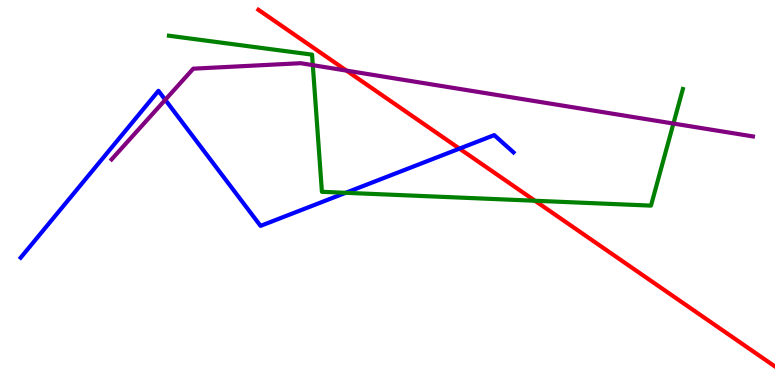[{'lines': ['blue', 'red'], 'intersections': [{'x': 5.93, 'y': 6.14}]}, {'lines': ['green', 'red'], 'intersections': [{'x': 6.9, 'y': 4.79}]}, {'lines': ['purple', 'red'], 'intersections': [{'x': 4.47, 'y': 8.17}]}, {'lines': ['blue', 'green'], 'intersections': [{'x': 4.46, 'y': 4.99}]}, {'lines': ['blue', 'purple'], 'intersections': [{'x': 2.13, 'y': 7.41}]}, {'lines': ['green', 'purple'], 'intersections': [{'x': 4.04, 'y': 8.31}, {'x': 8.69, 'y': 6.79}]}]